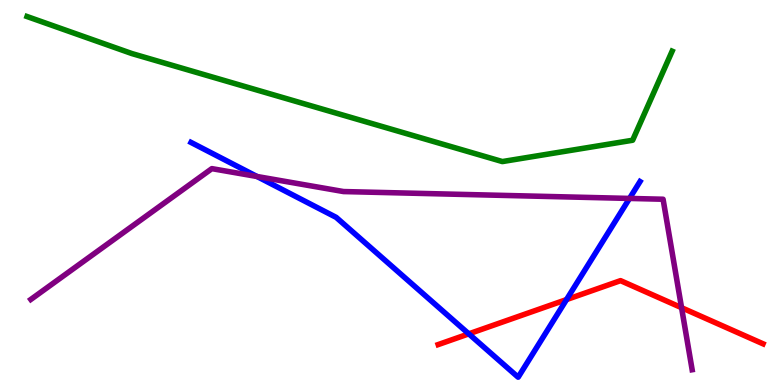[{'lines': ['blue', 'red'], 'intersections': [{'x': 6.05, 'y': 1.33}, {'x': 7.31, 'y': 2.22}]}, {'lines': ['green', 'red'], 'intersections': []}, {'lines': ['purple', 'red'], 'intersections': [{'x': 8.79, 'y': 2.01}]}, {'lines': ['blue', 'green'], 'intersections': []}, {'lines': ['blue', 'purple'], 'intersections': [{'x': 3.32, 'y': 5.42}, {'x': 8.12, 'y': 4.85}]}, {'lines': ['green', 'purple'], 'intersections': []}]